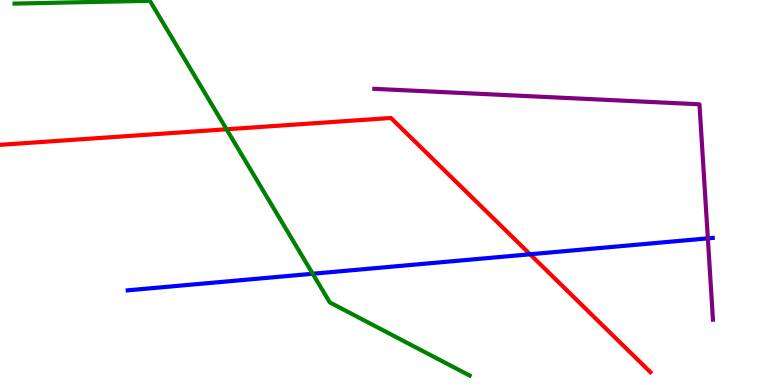[{'lines': ['blue', 'red'], 'intersections': [{'x': 6.84, 'y': 3.4}]}, {'lines': ['green', 'red'], 'intersections': [{'x': 2.92, 'y': 6.64}]}, {'lines': ['purple', 'red'], 'intersections': []}, {'lines': ['blue', 'green'], 'intersections': [{'x': 4.04, 'y': 2.89}]}, {'lines': ['blue', 'purple'], 'intersections': [{'x': 9.13, 'y': 3.81}]}, {'lines': ['green', 'purple'], 'intersections': []}]